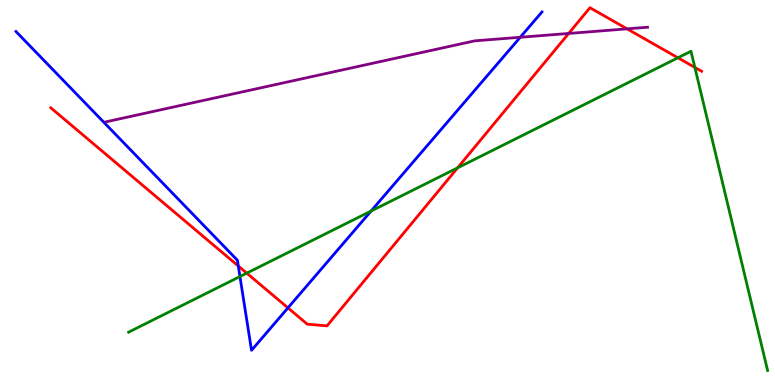[{'lines': ['blue', 'red'], 'intersections': [{'x': 3.07, 'y': 3.09}, {'x': 3.72, 'y': 2.0}]}, {'lines': ['green', 'red'], 'intersections': [{'x': 3.18, 'y': 2.91}, {'x': 5.9, 'y': 5.64}, {'x': 8.75, 'y': 8.5}, {'x': 8.97, 'y': 8.25}]}, {'lines': ['purple', 'red'], 'intersections': [{'x': 7.34, 'y': 9.13}, {'x': 8.09, 'y': 9.25}]}, {'lines': ['blue', 'green'], 'intersections': [{'x': 3.1, 'y': 2.82}, {'x': 4.79, 'y': 4.52}]}, {'lines': ['blue', 'purple'], 'intersections': [{'x': 6.71, 'y': 9.03}]}, {'lines': ['green', 'purple'], 'intersections': []}]